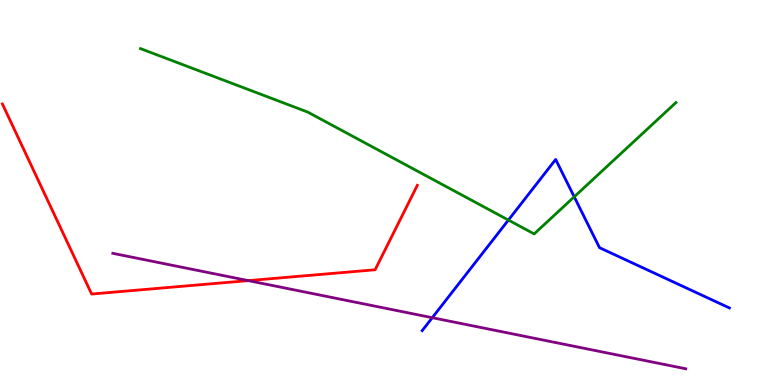[{'lines': ['blue', 'red'], 'intersections': []}, {'lines': ['green', 'red'], 'intersections': []}, {'lines': ['purple', 'red'], 'intersections': [{'x': 3.2, 'y': 2.71}]}, {'lines': ['blue', 'green'], 'intersections': [{'x': 6.56, 'y': 4.28}, {'x': 7.41, 'y': 4.89}]}, {'lines': ['blue', 'purple'], 'intersections': [{'x': 5.58, 'y': 1.75}]}, {'lines': ['green', 'purple'], 'intersections': []}]